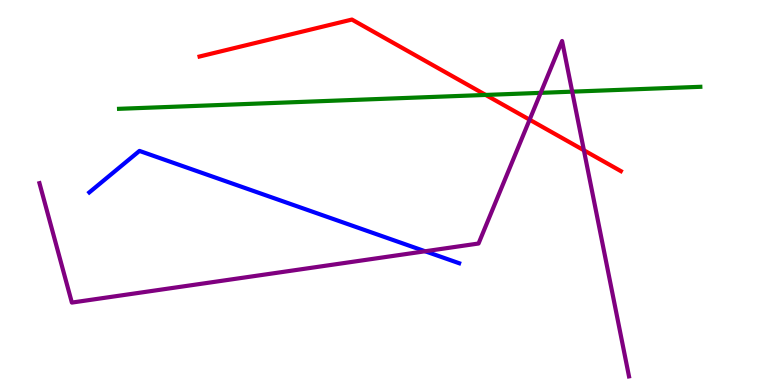[{'lines': ['blue', 'red'], 'intersections': []}, {'lines': ['green', 'red'], 'intersections': [{'x': 6.27, 'y': 7.53}]}, {'lines': ['purple', 'red'], 'intersections': [{'x': 6.83, 'y': 6.89}, {'x': 7.53, 'y': 6.1}]}, {'lines': ['blue', 'green'], 'intersections': []}, {'lines': ['blue', 'purple'], 'intersections': [{'x': 5.49, 'y': 3.47}]}, {'lines': ['green', 'purple'], 'intersections': [{'x': 6.98, 'y': 7.59}, {'x': 7.38, 'y': 7.62}]}]